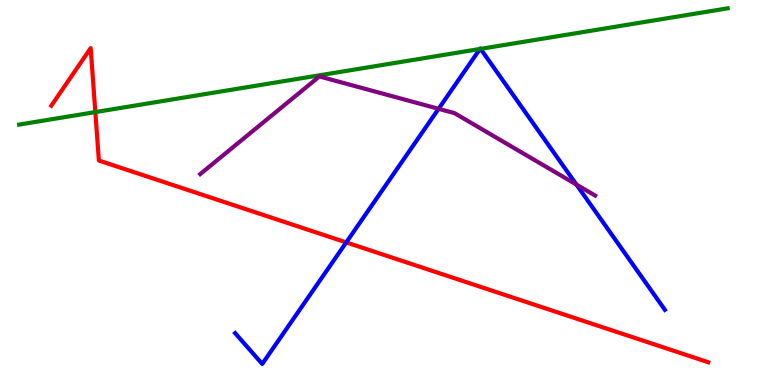[{'lines': ['blue', 'red'], 'intersections': [{'x': 4.47, 'y': 3.7}]}, {'lines': ['green', 'red'], 'intersections': [{'x': 1.23, 'y': 7.09}]}, {'lines': ['purple', 'red'], 'intersections': []}, {'lines': ['blue', 'green'], 'intersections': [{'x': 6.19, 'y': 8.73}, {'x': 6.2, 'y': 8.73}]}, {'lines': ['blue', 'purple'], 'intersections': [{'x': 5.66, 'y': 7.17}, {'x': 7.44, 'y': 5.21}]}, {'lines': ['green', 'purple'], 'intersections': []}]